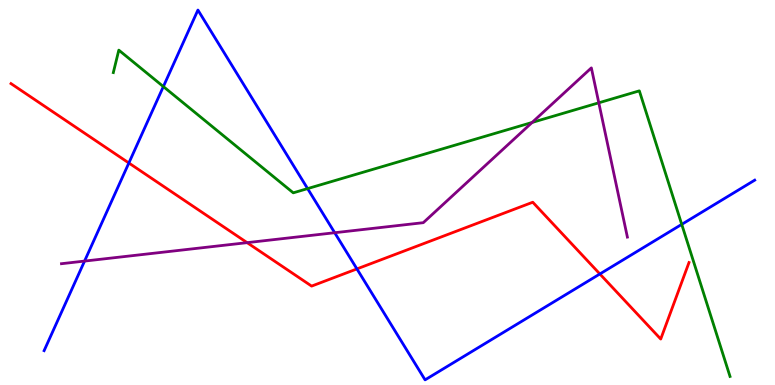[{'lines': ['blue', 'red'], 'intersections': [{'x': 1.66, 'y': 5.77}, {'x': 4.61, 'y': 3.02}, {'x': 7.74, 'y': 2.88}]}, {'lines': ['green', 'red'], 'intersections': []}, {'lines': ['purple', 'red'], 'intersections': [{'x': 3.19, 'y': 3.7}]}, {'lines': ['blue', 'green'], 'intersections': [{'x': 2.11, 'y': 7.75}, {'x': 3.97, 'y': 5.1}, {'x': 8.8, 'y': 4.17}]}, {'lines': ['blue', 'purple'], 'intersections': [{'x': 1.09, 'y': 3.22}, {'x': 4.32, 'y': 3.96}]}, {'lines': ['green', 'purple'], 'intersections': [{'x': 6.87, 'y': 6.82}, {'x': 7.73, 'y': 7.33}]}]